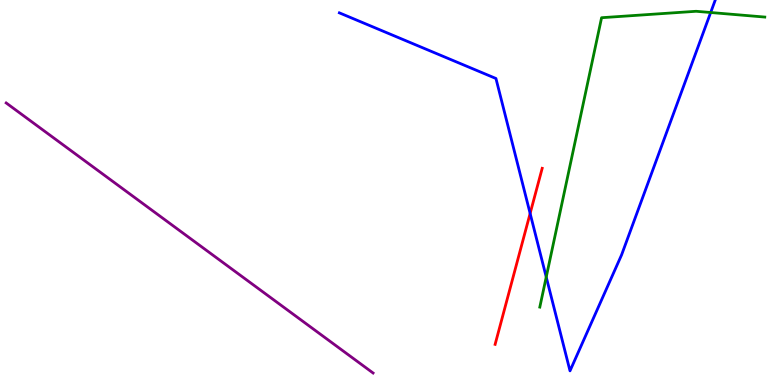[{'lines': ['blue', 'red'], 'intersections': [{'x': 6.84, 'y': 4.46}]}, {'lines': ['green', 'red'], 'intersections': []}, {'lines': ['purple', 'red'], 'intersections': []}, {'lines': ['blue', 'green'], 'intersections': [{'x': 7.05, 'y': 2.8}, {'x': 9.17, 'y': 9.68}]}, {'lines': ['blue', 'purple'], 'intersections': []}, {'lines': ['green', 'purple'], 'intersections': []}]